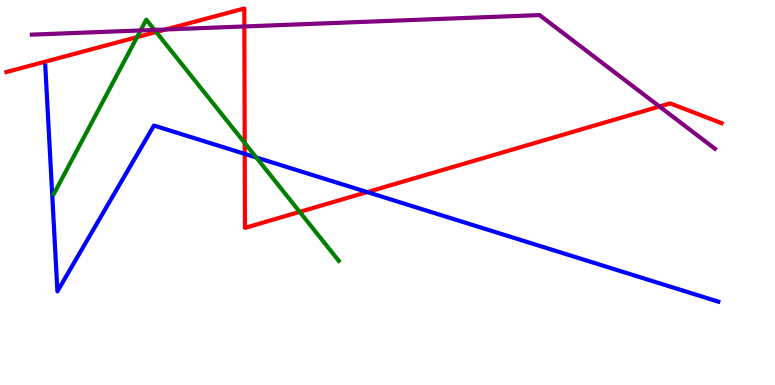[{'lines': ['blue', 'red'], 'intersections': [{'x': 3.16, 'y': 6.0}, {'x': 4.74, 'y': 5.01}]}, {'lines': ['green', 'red'], 'intersections': [{'x': 1.77, 'y': 9.04}, {'x': 2.02, 'y': 9.17}, {'x': 3.16, 'y': 6.29}, {'x': 3.87, 'y': 4.5}]}, {'lines': ['purple', 'red'], 'intersections': [{'x': 2.14, 'y': 9.23}, {'x': 3.15, 'y': 9.31}, {'x': 8.51, 'y': 7.23}]}, {'lines': ['blue', 'green'], 'intersections': [{'x': 3.31, 'y': 5.91}]}, {'lines': ['blue', 'purple'], 'intersections': []}, {'lines': ['green', 'purple'], 'intersections': [{'x': 1.81, 'y': 9.21}, {'x': 1.99, 'y': 9.22}]}]